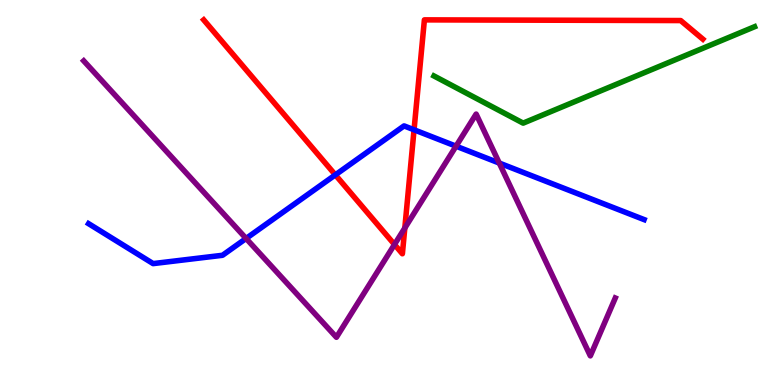[{'lines': ['blue', 'red'], 'intersections': [{'x': 4.33, 'y': 5.46}, {'x': 5.34, 'y': 6.63}]}, {'lines': ['green', 'red'], 'intersections': []}, {'lines': ['purple', 'red'], 'intersections': [{'x': 5.09, 'y': 3.65}, {'x': 5.22, 'y': 4.08}]}, {'lines': ['blue', 'green'], 'intersections': []}, {'lines': ['blue', 'purple'], 'intersections': [{'x': 3.18, 'y': 3.81}, {'x': 5.88, 'y': 6.2}, {'x': 6.44, 'y': 5.76}]}, {'lines': ['green', 'purple'], 'intersections': []}]